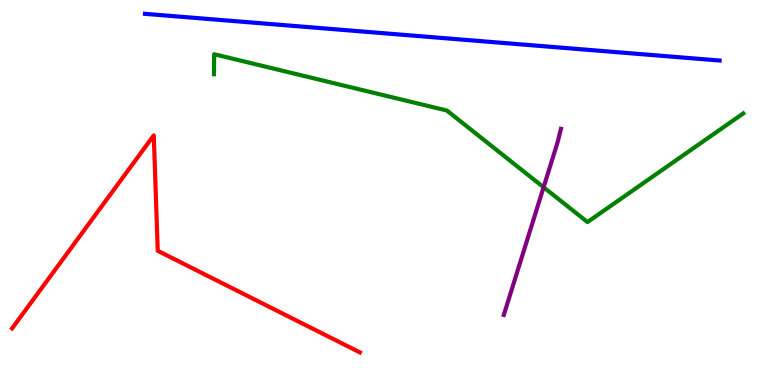[{'lines': ['blue', 'red'], 'intersections': []}, {'lines': ['green', 'red'], 'intersections': []}, {'lines': ['purple', 'red'], 'intersections': []}, {'lines': ['blue', 'green'], 'intersections': []}, {'lines': ['blue', 'purple'], 'intersections': []}, {'lines': ['green', 'purple'], 'intersections': [{'x': 7.01, 'y': 5.14}]}]